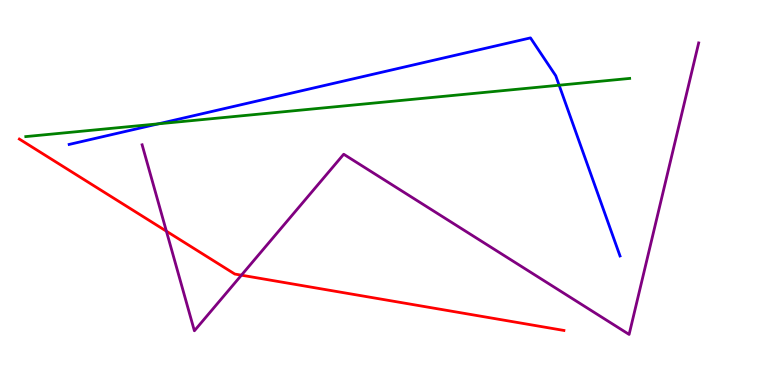[{'lines': ['blue', 'red'], 'intersections': []}, {'lines': ['green', 'red'], 'intersections': []}, {'lines': ['purple', 'red'], 'intersections': [{'x': 2.15, 'y': 4.0}, {'x': 3.12, 'y': 2.85}]}, {'lines': ['blue', 'green'], 'intersections': [{'x': 2.04, 'y': 6.78}, {'x': 7.21, 'y': 7.79}]}, {'lines': ['blue', 'purple'], 'intersections': []}, {'lines': ['green', 'purple'], 'intersections': []}]